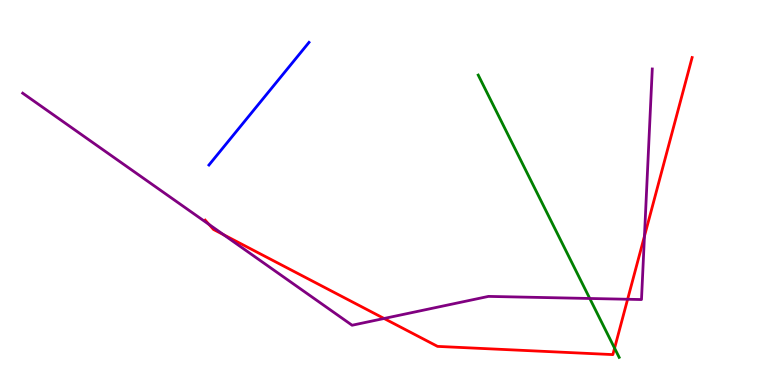[{'lines': ['blue', 'red'], 'intersections': []}, {'lines': ['green', 'red'], 'intersections': [{'x': 7.93, 'y': 0.957}]}, {'lines': ['purple', 'red'], 'intersections': [{'x': 2.7, 'y': 4.17}, {'x': 2.89, 'y': 3.9}, {'x': 4.96, 'y': 1.73}, {'x': 8.1, 'y': 2.23}, {'x': 8.32, 'y': 3.87}]}, {'lines': ['blue', 'green'], 'intersections': []}, {'lines': ['blue', 'purple'], 'intersections': []}, {'lines': ['green', 'purple'], 'intersections': [{'x': 7.61, 'y': 2.25}]}]